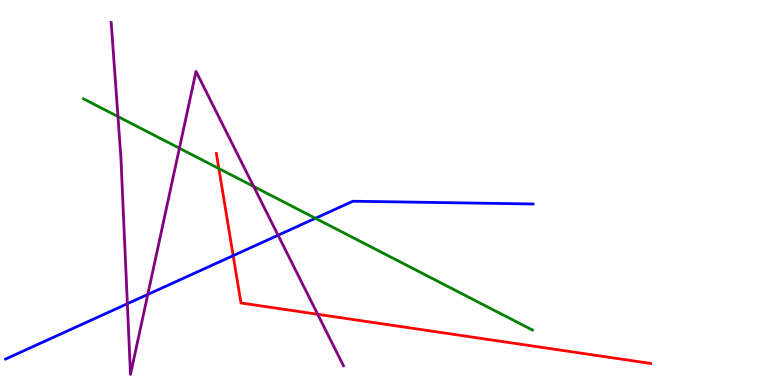[{'lines': ['blue', 'red'], 'intersections': [{'x': 3.01, 'y': 3.36}]}, {'lines': ['green', 'red'], 'intersections': [{'x': 2.82, 'y': 5.62}]}, {'lines': ['purple', 'red'], 'intersections': [{'x': 4.1, 'y': 1.84}]}, {'lines': ['blue', 'green'], 'intersections': [{'x': 4.07, 'y': 4.33}]}, {'lines': ['blue', 'purple'], 'intersections': [{'x': 1.64, 'y': 2.11}, {'x': 1.91, 'y': 2.35}, {'x': 3.59, 'y': 3.89}]}, {'lines': ['green', 'purple'], 'intersections': [{'x': 1.52, 'y': 6.97}, {'x': 2.31, 'y': 6.15}, {'x': 3.27, 'y': 5.16}]}]